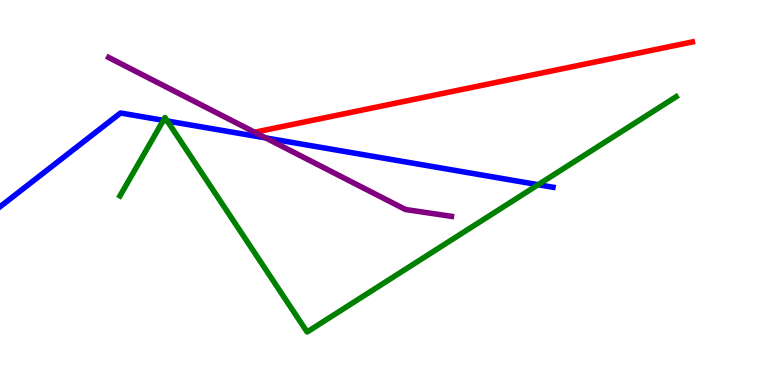[{'lines': ['blue', 'red'], 'intersections': []}, {'lines': ['green', 'red'], 'intersections': []}, {'lines': ['purple', 'red'], 'intersections': []}, {'lines': ['blue', 'green'], 'intersections': [{'x': 2.11, 'y': 6.87}, {'x': 2.16, 'y': 6.86}, {'x': 6.94, 'y': 5.2}]}, {'lines': ['blue', 'purple'], 'intersections': [{'x': 3.43, 'y': 6.42}]}, {'lines': ['green', 'purple'], 'intersections': []}]